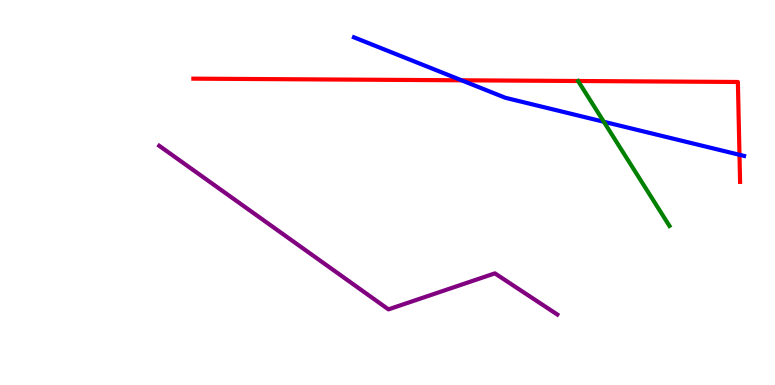[{'lines': ['blue', 'red'], 'intersections': [{'x': 5.96, 'y': 7.91}, {'x': 9.54, 'y': 5.98}]}, {'lines': ['green', 'red'], 'intersections': []}, {'lines': ['purple', 'red'], 'intersections': []}, {'lines': ['blue', 'green'], 'intersections': [{'x': 7.79, 'y': 6.84}]}, {'lines': ['blue', 'purple'], 'intersections': []}, {'lines': ['green', 'purple'], 'intersections': []}]